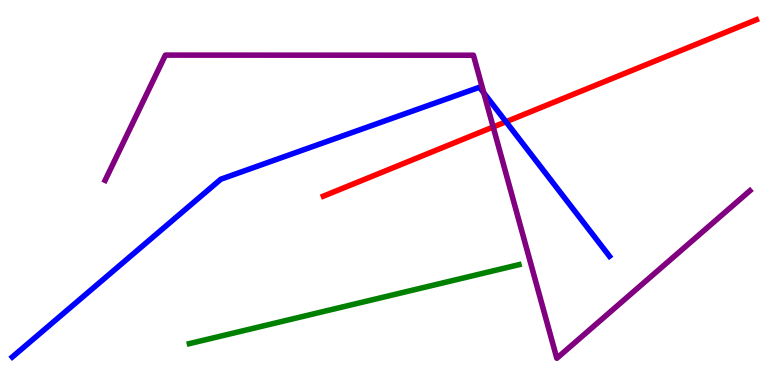[{'lines': ['blue', 'red'], 'intersections': [{'x': 6.53, 'y': 6.84}]}, {'lines': ['green', 'red'], 'intersections': []}, {'lines': ['purple', 'red'], 'intersections': [{'x': 6.36, 'y': 6.7}]}, {'lines': ['blue', 'green'], 'intersections': []}, {'lines': ['blue', 'purple'], 'intersections': [{'x': 6.24, 'y': 7.59}]}, {'lines': ['green', 'purple'], 'intersections': []}]